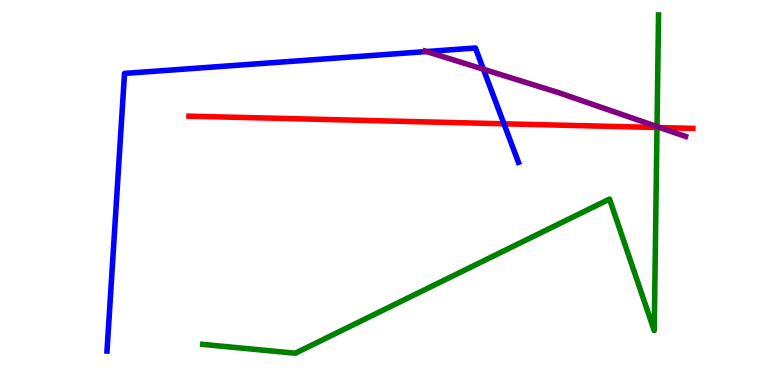[{'lines': ['blue', 'red'], 'intersections': [{'x': 6.5, 'y': 6.78}]}, {'lines': ['green', 'red'], 'intersections': [{'x': 8.48, 'y': 6.69}]}, {'lines': ['purple', 'red'], 'intersections': [{'x': 8.52, 'y': 6.69}]}, {'lines': ['blue', 'green'], 'intersections': []}, {'lines': ['blue', 'purple'], 'intersections': [{'x': 5.5, 'y': 8.66}, {'x': 6.24, 'y': 8.2}]}, {'lines': ['green', 'purple'], 'intersections': [{'x': 8.48, 'y': 6.71}]}]